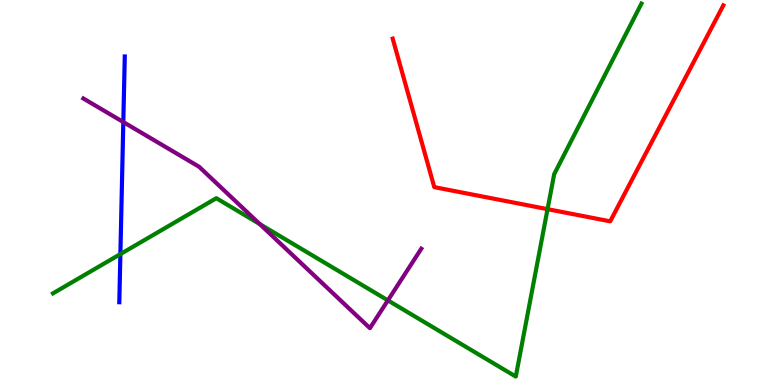[{'lines': ['blue', 'red'], 'intersections': []}, {'lines': ['green', 'red'], 'intersections': [{'x': 7.07, 'y': 4.57}]}, {'lines': ['purple', 'red'], 'intersections': []}, {'lines': ['blue', 'green'], 'intersections': [{'x': 1.55, 'y': 3.4}]}, {'lines': ['blue', 'purple'], 'intersections': [{'x': 1.59, 'y': 6.83}]}, {'lines': ['green', 'purple'], 'intersections': [{'x': 3.35, 'y': 4.18}, {'x': 5.0, 'y': 2.2}]}]